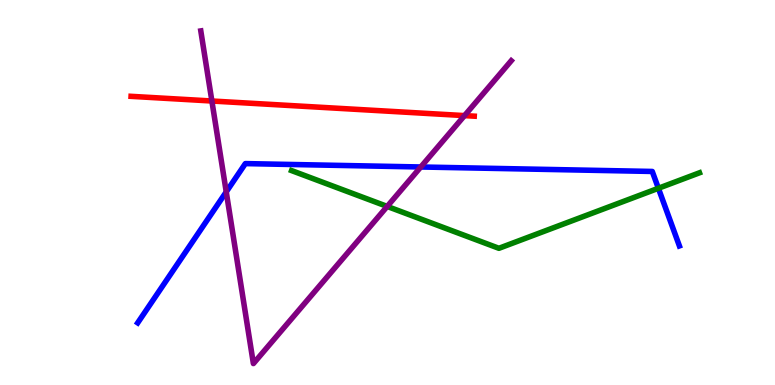[{'lines': ['blue', 'red'], 'intersections': []}, {'lines': ['green', 'red'], 'intersections': []}, {'lines': ['purple', 'red'], 'intersections': [{'x': 2.73, 'y': 7.38}, {'x': 5.99, 'y': 7.0}]}, {'lines': ['blue', 'green'], 'intersections': [{'x': 8.5, 'y': 5.11}]}, {'lines': ['blue', 'purple'], 'intersections': [{'x': 2.92, 'y': 5.02}, {'x': 5.43, 'y': 5.66}]}, {'lines': ['green', 'purple'], 'intersections': [{'x': 5.0, 'y': 4.64}]}]